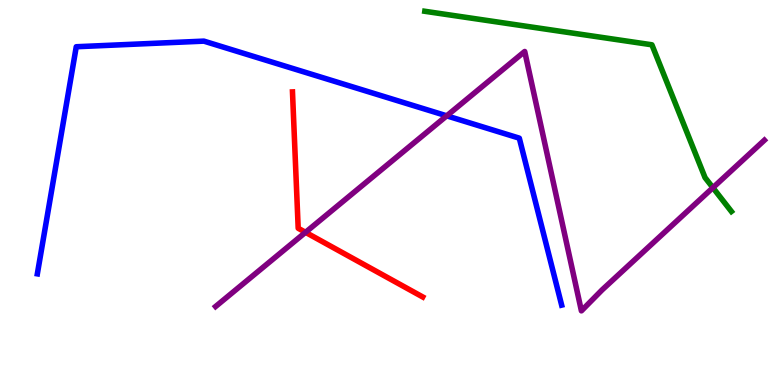[{'lines': ['blue', 'red'], 'intersections': []}, {'lines': ['green', 'red'], 'intersections': []}, {'lines': ['purple', 'red'], 'intersections': [{'x': 3.94, 'y': 3.97}]}, {'lines': ['blue', 'green'], 'intersections': []}, {'lines': ['blue', 'purple'], 'intersections': [{'x': 5.76, 'y': 6.99}]}, {'lines': ['green', 'purple'], 'intersections': [{'x': 9.2, 'y': 5.12}]}]